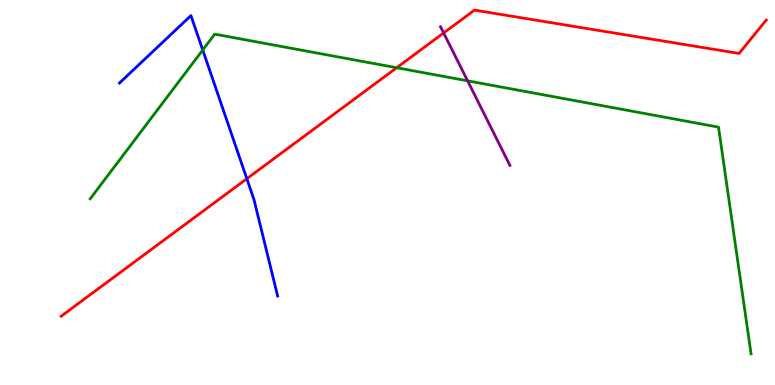[{'lines': ['blue', 'red'], 'intersections': [{'x': 3.18, 'y': 5.36}]}, {'lines': ['green', 'red'], 'intersections': [{'x': 5.12, 'y': 8.24}]}, {'lines': ['purple', 'red'], 'intersections': [{'x': 5.72, 'y': 9.14}]}, {'lines': ['blue', 'green'], 'intersections': [{'x': 2.62, 'y': 8.7}]}, {'lines': ['blue', 'purple'], 'intersections': []}, {'lines': ['green', 'purple'], 'intersections': [{'x': 6.03, 'y': 7.9}]}]